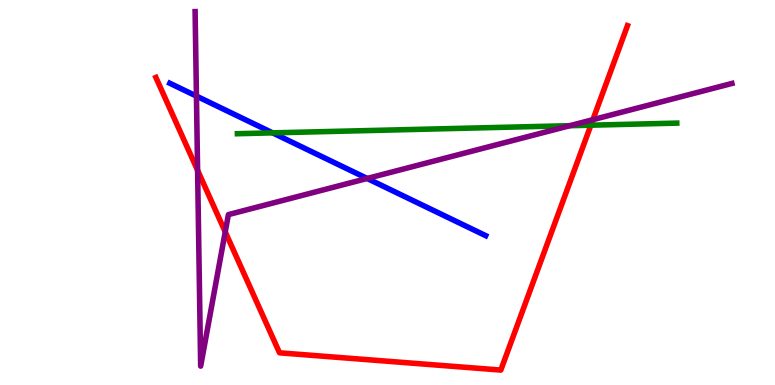[{'lines': ['blue', 'red'], 'intersections': []}, {'lines': ['green', 'red'], 'intersections': [{'x': 7.62, 'y': 6.75}]}, {'lines': ['purple', 'red'], 'intersections': [{'x': 2.55, 'y': 5.58}, {'x': 2.91, 'y': 3.98}, {'x': 7.65, 'y': 6.89}]}, {'lines': ['blue', 'green'], 'intersections': [{'x': 3.52, 'y': 6.55}]}, {'lines': ['blue', 'purple'], 'intersections': [{'x': 2.53, 'y': 7.5}, {'x': 4.74, 'y': 5.36}]}, {'lines': ['green', 'purple'], 'intersections': [{'x': 7.35, 'y': 6.74}]}]